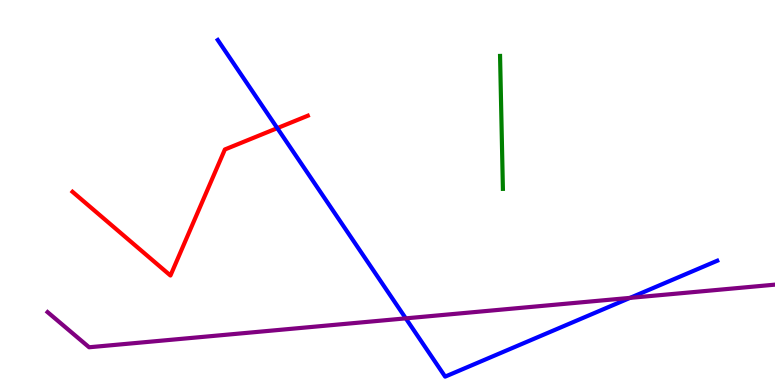[{'lines': ['blue', 'red'], 'intersections': [{'x': 3.58, 'y': 6.67}]}, {'lines': ['green', 'red'], 'intersections': []}, {'lines': ['purple', 'red'], 'intersections': []}, {'lines': ['blue', 'green'], 'intersections': []}, {'lines': ['blue', 'purple'], 'intersections': [{'x': 5.24, 'y': 1.73}, {'x': 8.13, 'y': 2.26}]}, {'lines': ['green', 'purple'], 'intersections': []}]